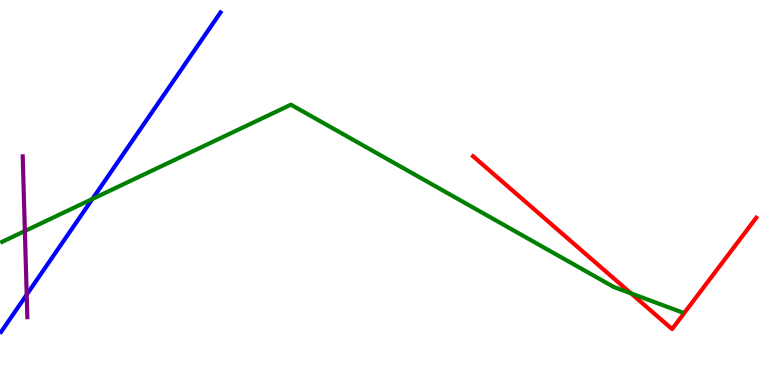[{'lines': ['blue', 'red'], 'intersections': []}, {'lines': ['green', 'red'], 'intersections': [{'x': 8.14, 'y': 2.38}]}, {'lines': ['purple', 'red'], 'intersections': []}, {'lines': ['blue', 'green'], 'intersections': [{'x': 1.19, 'y': 4.83}]}, {'lines': ['blue', 'purple'], 'intersections': [{'x': 0.344, 'y': 2.35}]}, {'lines': ['green', 'purple'], 'intersections': [{'x': 0.321, 'y': 4.0}]}]